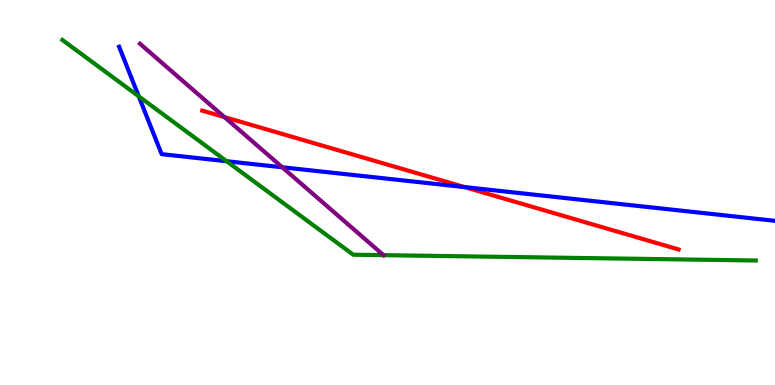[{'lines': ['blue', 'red'], 'intersections': [{'x': 6.0, 'y': 5.14}]}, {'lines': ['green', 'red'], 'intersections': []}, {'lines': ['purple', 'red'], 'intersections': [{'x': 2.9, 'y': 6.96}]}, {'lines': ['blue', 'green'], 'intersections': [{'x': 1.79, 'y': 7.5}, {'x': 2.92, 'y': 5.81}]}, {'lines': ['blue', 'purple'], 'intersections': [{'x': 3.64, 'y': 5.66}]}, {'lines': ['green', 'purple'], 'intersections': [{'x': 4.95, 'y': 3.37}]}]